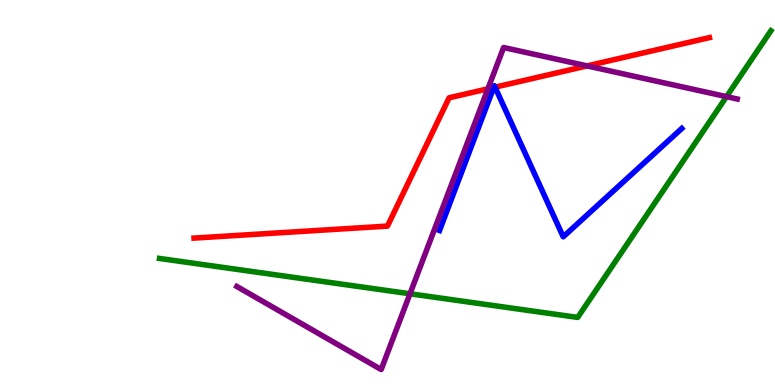[{'lines': ['blue', 'red'], 'intersections': [{'x': 6.37, 'y': 7.73}, {'x': 6.39, 'y': 7.74}]}, {'lines': ['green', 'red'], 'intersections': []}, {'lines': ['purple', 'red'], 'intersections': [{'x': 6.3, 'y': 7.69}, {'x': 7.57, 'y': 8.29}]}, {'lines': ['blue', 'green'], 'intersections': []}, {'lines': ['blue', 'purple'], 'intersections': []}, {'lines': ['green', 'purple'], 'intersections': [{'x': 5.29, 'y': 2.37}, {'x': 9.37, 'y': 7.49}]}]